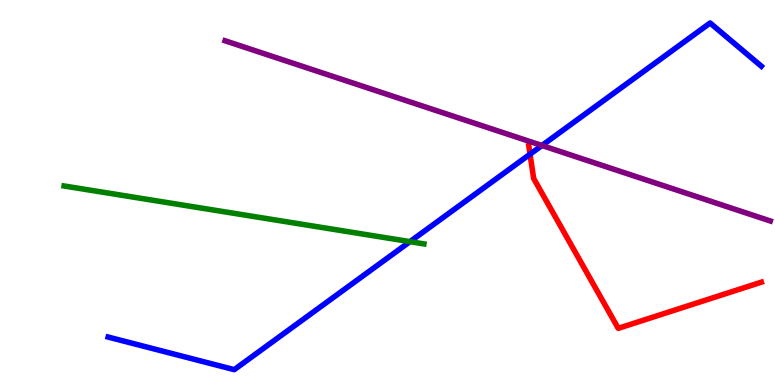[{'lines': ['blue', 'red'], 'intersections': [{'x': 6.84, 'y': 6.0}]}, {'lines': ['green', 'red'], 'intersections': []}, {'lines': ['purple', 'red'], 'intersections': []}, {'lines': ['blue', 'green'], 'intersections': [{'x': 5.29, 'y': 3.72}]}, {'lines': ['blue', 'purple'], 'intersections': [{'x': 6.99, 'y': 6.22}]}, {'lines': ['green', 'purple'], 'intersections': []}]